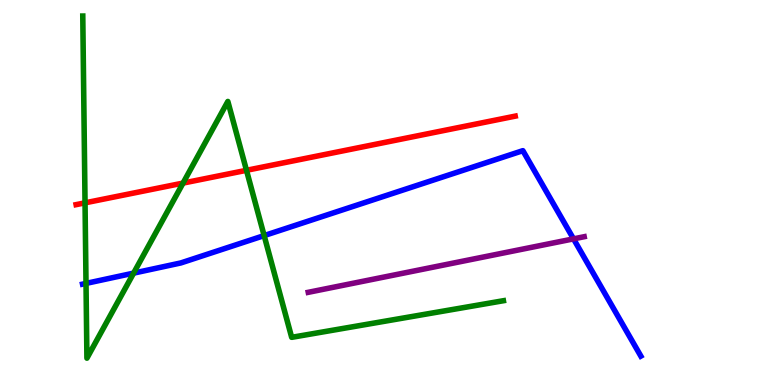[{'lines': ['blue', 'red'], 'intersections': []}, {'lines': ['green', 'red'], 'intersections': [{'x': 1.1, 'y': 4.73}, {'x': 2.36, 'y': 5.24}, {'x': 3.18, 'y': 5.58}]}, {'lines': ['purple', 'red'], 'intersections': []}, {'lines': ['blue', 'green'], 'intersections': [{'x': 1.11, 'y': 2.64}, {'x': 1.72, 'y': 2.91}, {'x': 3.41, 'y': 3.88}]}, {'lines': ['blue', 'purple'], 'intersections': [{'x': 7.4, 'y': 3.8}]}, {'lines': ['green', 'purple'], 'intersections': []}]